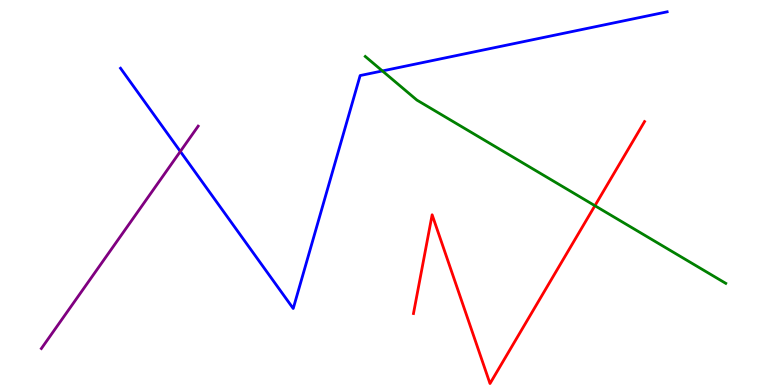[{'lines': ['blue', 'red'], 'intersections': []}, {'lines': ['green', 'red'], 'intersections': [{'x': 7.68, 'y': 4.66}]}, {'lines': ['purple', 'red'], 'intersections': []}, {'lines': ['blue', 'green'], 'intersections': [{'x': 4.93, 'y': 8.16}]}, {'lines': ['blue', 'purple'], 'intersections': [{'x': 2.33, 'y': 6.07}]}, {'lines': ['green', 'purple'], 'intersections': []}]